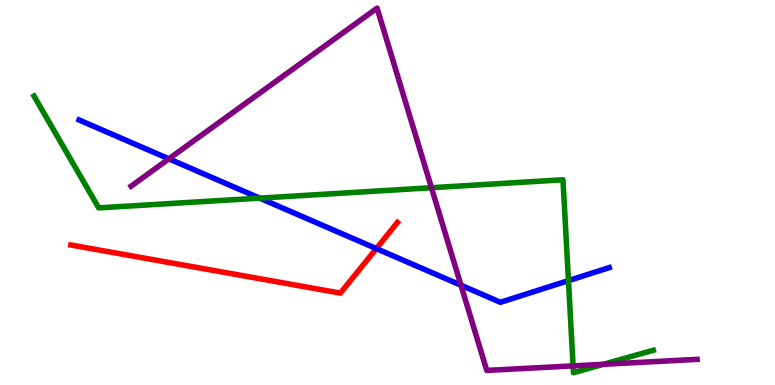[{'lines': ['blue', 'red'], 'intersections': [{'x': 4.86, 'y': 3.54}]}, {'lines': ['green', 'red'], 'intersections': []}, {'lines': ['purple', 'red'], 'intersections': []}, {'lines': ['blue', 'green'], 'intersections': [{'x': 3.35, 'y': 4.85}, {'x': 7.33, 'y': 2.71}]}, {'lines': ['blue', 'purple'], 'intersections': [{'x': 2.18, 'y': 5.87}, {'x': 5.95, 'y': 2.59}]}, {'lines': ['green', 'purple'], 'intersections': [{'x': 5.57, 'y': 5.12}, {'x': 7.39, 'y': 0.496}, {'x': 7.79, 'y': 0.538}]}]